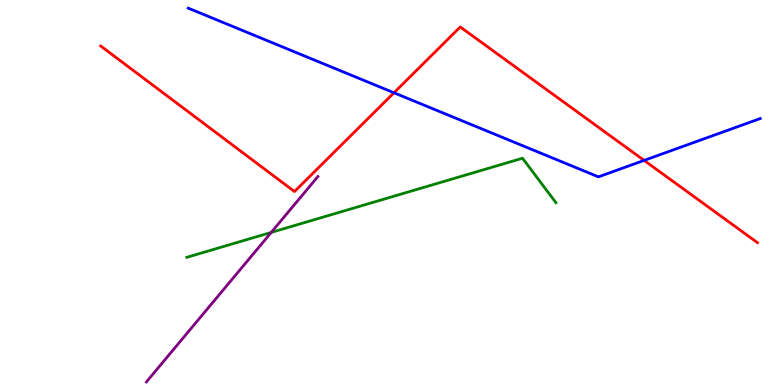[{'lines': ['blue', 'red'], 'intersections': [{'x': 5.08, 'y': 7.59}, {'x': 8.31, 'y': 5.83}]}, {'lines': ['green', 'red'], 'intersections': []}, {'lines': ['purple', 'red'], 'intersections': []}, {'lines': ['blue', 'green'], 'intersections': []}, {'lines': ['blue', 'purple'], 'intersections': []}, {'lines': ['green', 'purple'], 'intersections': [{'x': 3.5, 'y': 3.96}]}]